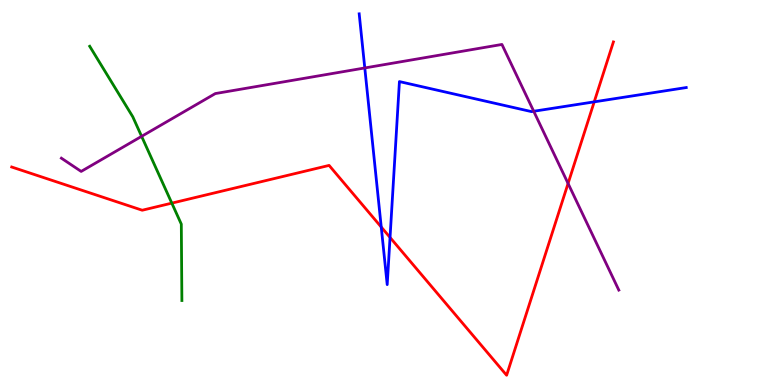[{'lines': ['blue', 'red'], 'intersections': [{'x': 4.92, 'y': 4.1}, {'x': 5.03, 'y': 3.83}, {'x': 7.67, 'y': 7.35}]}, {'lines': ['green', 'red'], 'intersections': [{'x': 2.22, 'y': 4.72}]}, {'lines': ['purple', 'red'], 'intersections': [{'x': 7.33, 'y': 5.23}]}, {'lines': ['blue', 'green'], 'intersections': []}, {'lines': ['blue', 'purple'], 'intersections': [{'x': 4.71, 'y': 8.23}, {'x': 6.89, 'y': 7.11}]}, {'lines': ['green', 'purple'], 'intersections': [{'x': 1.83, 'y': 6.46}]}]